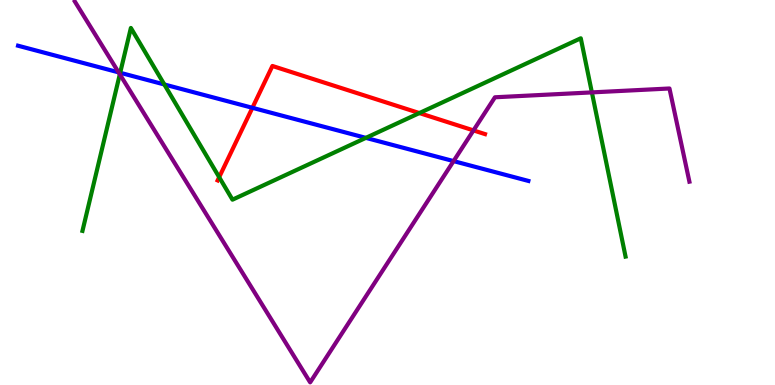[{'lines': ['blue', 'red'], 'intersections': [{'x': 3.26, 'y': 7.2}]}, {'lines': ['green', 'red'], 'intersections': [{'x': 2.83, 'y': 5.4}, {'x': 5.41, 'y': 7.06}]}, {'lines': ['purple', 'red'], 'intersections': [{'x': 6.11, 'y': 6.61}]}, {'lines': ['blue', 'green'], 'intersections': [{'x': 1.55, 'y': 8.11}, {'x': 2.12, 'y': 7.81}, {'x': 4.72, 'y': 6.42}]}, {'lines': ['blue', 'purple'], 'intersections': [{'x': 1.53, 'y': 8.12}, {'x': 5.85, 'y': 5.82}]}, {'lines': ['green', 'purple'], 'intersections': [{'x': 1.55, 'y': 8.07}, {'x': 7.64, 'y': 7.6}]}]